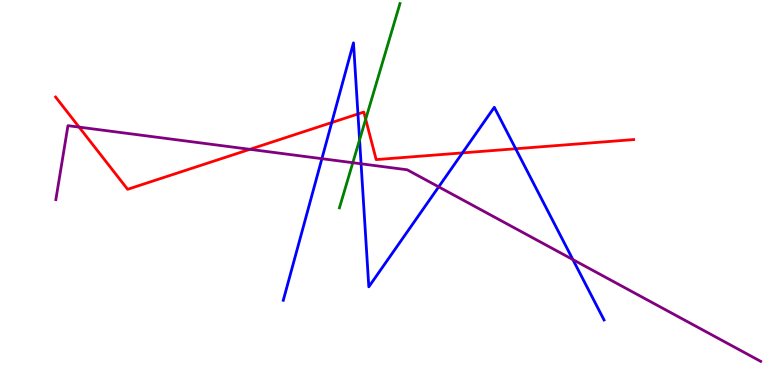[{'lines': ['blue', 'red'], 'intersections': [{'x': 4.28, 'y': 6.82}, {'x': 4.62, 'y': 7.04}, {'x': 5.97, 'y': 6.03}, {'x': 6.65, 'y': 6.14}]}, {'lines': ['green', 'red'], 'intersections': [{'x': 4.72, 'y': 6.9}]}, {'lines': ['purple', 'red'], 'intersections': [{'x': 1.02, 'y': 6.7}, {'x': 3.22, 'y': 6.12}]}, {'lines': ['blue', 'green'], 'intersections': [{'x': 4.64, 'y': 6.37}]}, {'lines': ['blue', 'purple'], 'intersections': [{'x': 4.15, 'y': 5.88}, {'x': 4.66, 'y': 5.75}, {'x': 5.66, 'y': 5.15}, {'x': 7.39, 'y': 3.26}]}, {'lines': ['green', 'purple'], 'intersections': [{'x': 4.55, 'y': 5.77}]}]